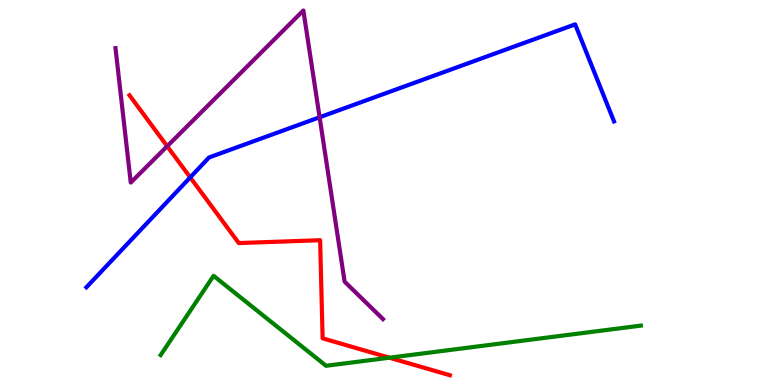[{'lines': ['blue', 'red'], 'intersections': [{'x': 2.45, 'y': 5.39}]}, {'lines': ['green', 'red'], 'intersections': [{'x': 5.02, 'y': 0.709}]}, {'lines': ['purple', 'red'], 'intersections': [{'x': 2.16, 'y': 6.2}]}, {'lines': ['blue', 'green'], 'intersections': []}, {'lines': ['blue', 'purple'], 'intersections': [{'x': 4.12, 'y': 6.95}]}, {'lines': ['green', 'purple'], 'intersections': []}]